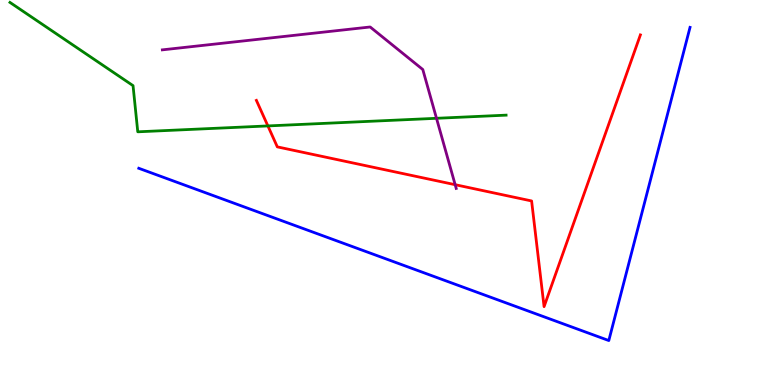[{'lines': ['blue', 'red'], 'intersections': []}, {'lines': ['green', 'red'], 'intersections': [{'x': 3.46, 'y': 6.73}]}, {'lines': ['purple', 'red'], 'intersections': [{'x': 5.87, 'y': 5.2}]}, {'lines': ['blue', 'green'], 'intersections': []}, {'lines': ['blue', 'purple'], 'intersections': []}, {'lines': ['green', 'purple'], 'intersections': [{'x': 5.63, 'y': 6.93}]}]